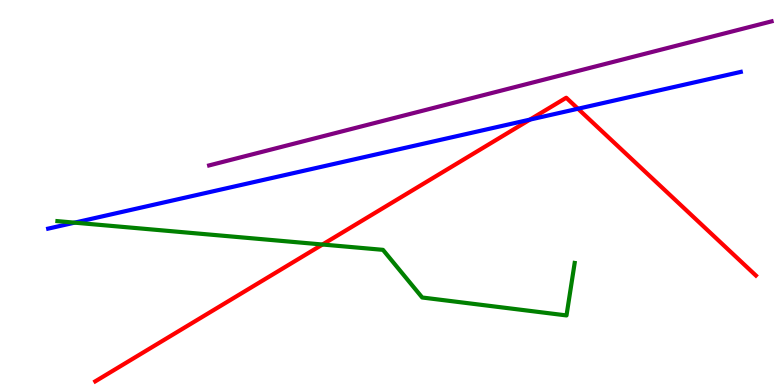[{'lines': ['blue', 'red'], 'intersections': [{'x': 6.84, 'y': 6.89}, {'x': 7.46, 'y': 7.18}]}, {'lines': ['green', 'red'], 'intersections': [{'x': 4.16, 'y': 3.65}]}, {'lines': ['purple', 'red'], 'intersections': []}, {'lines': ['blue', 'green'], 'intersections': [{'x': 0.962, 'y': 4.22}]}, {'lines': ['blue', 'purple'], 'intersections': []}, {'lines': ['green', 'purple'], 'intersections': []}]